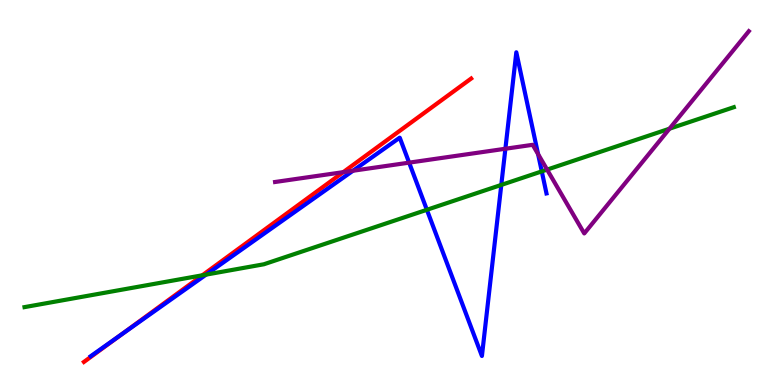[{'lines': ['blue', 'red'], 'intersections': [{'x': 1.56, 'y': 1.3}]}, {'lines': ['green', 'red'], 'intersections': [{'x': 2.61, 'y': 2.85}]}, {'lines': ['purple', 'red'], 'intersections': [{'x': 4.43, 'y': 5.53}]}, {'lines': ['blue', 'green'], 'intersections': [{'x': 2.66, 'y': 2.87}, {'x': 5.51, 'y': 4.55}, {'x': 6.47, 'y': 5.2}, {'x': 6.99, 'y': 5.55}]}, {'lines': ['blue', 'purple'], 'intersections': [{'x': 4.55, 'y': 5.56}, {'x': 5.28, 'y': 5.78}, {'x': 6.52, 'y': 6.14}, {'x': 6.94, 'y': 6.0}]}, {'lines': ['green', 'purple'], 'intersections': [{'x': 7.06, 'y': 5.59}, {'x': 8.64, 'y': 6.66}]}]